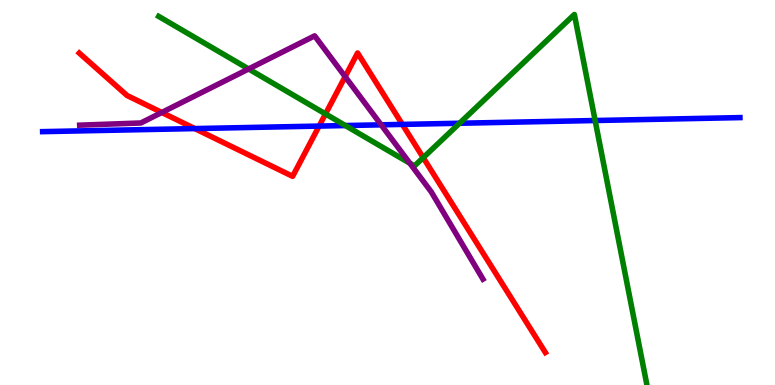[{'lines': ['blue', 'red'], 'intersections': [{'x': 2.51, 'y': 6.66}, {'x': 4.12, 'y': 6.73}, {'x': 5.19, 'y': 6.77}]}, {'lines': ['green', 'red'], 'intersections': [{'x': 4.2, 'y': 7.04}, {'x': 5.46, 'y': 5.91}]}, {'lines': ['purple', 'red'], 'intersections': [{'x': 2.09, 'y': 7.08}, {'x': 4.45, 'y': 8.01}]}, {'lines': ['blue', 'green'], 'intersections': [{'x': 4.46, 'y': 6.74}, {'x': 5.93, 'y': 6.8}, {'x': 7.68, 'y': 6.87}]}, {'lines': ['blue', 'purple'], 'intersections': [{'x': 4.92, 'y': 6.76}]}, {'lines': ['green', 'purple'], 'intersections': [{'x': 3.21, 'y': 8.21}, {'x': 5.29, 'y': 5.76}]}]